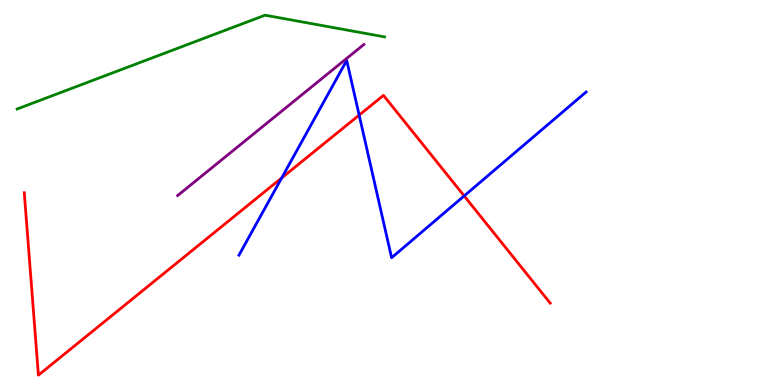[{'lines': ['blue', 'red'], 'intersections': [{'x': 3.64, 'y': 5.38}, {'x': 4.63, 'y': 7.01}, {'x': 5.99, 'y': 4.91}]}, {'lines': ['green', 'red'], 'intersections': []}, {'lines': ['purple', 'red'], 'intersections': []}, {'lines': ['blue', 'green'], 'intersections': []}, {'lines': ['blue', 'purple'], 'intersections': []}, {'lines': ['green', 'purple'], 'intersections': []}]